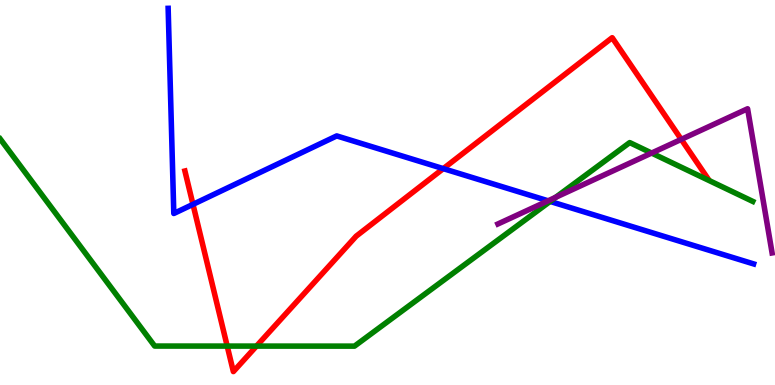[{'lines': ['blue', 'red'], 'intersections': [{'x': 2.49, 'y': 4.69}, {'x': 5.72, 'y': 5.62}]}, {'lines': ['green', 'red'], 'intersections': [{'x': 2.93, 'y': 1.01}, {'x': 3.31, 'y': 1.01}]}, {'lines': ['purple', 'red'], 'intersections': [{'x': 8.79, 'y': 6.38}]}, {'lines': ['blue', 'green'], 'intersections': [{'x': 7.1, 'y': 4.77}]}, {'lines': ['blue', 'purple'], 'intersections': [{'x': 7.07, 'y': 4.78}]}, {'lines': ['green', 'purple'], 'intersections': [{'x': 7.17, 'y': 4.88}, {'x': 8.41, 'y': 6.02}]}]